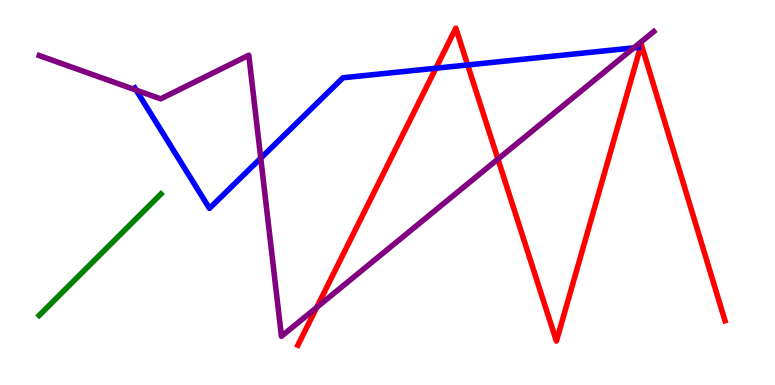[{'lines': ['blue', 'red'], 'intersections': [{'x': 5.62, 'y': 8.23}, {'x': 6.03, 'y': 8.31}]}, {'lines': ['green', 'red'], 'intersections': []}, {'lines': ['purple', 'red'], 'intersections': [{'x': 4.09, 'y': 2.01}, {'x': 6.42, 'y': 5.87}]}, {'lines': ['blue', 'green'], 'intersections': []}, {'lines': ['blue', 'purple'], 'intersections': [{'x': 1.76, 'y': 7.66}, {'x': 3.36, 'y': 5.89}, {'x': 8.18, 'y': 8.76}]}, {'lines': ['green', 'purple'], 'intersections': []}]